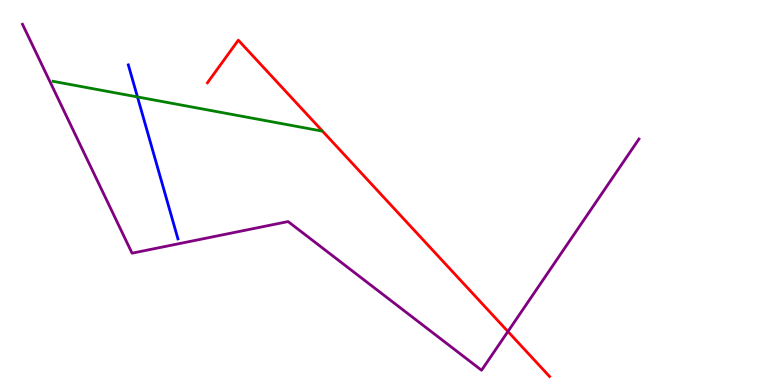[{'lines': ['blue', 'red'], 'intersections': []}, {'lines': ['green', 'red'], 'intersections': []}, {'lines': ['purple', 'red'], 'intersections': [{'x': 6.55, 'y': 1.39}]}, {'lines': ['blue', 'green'], 'intersections': [{'x': 1.77, 'y': 7.48}]}, {'lines': ['blue', 'purple'], 'intersections': []}, {'lines': ['green', 'purple'], 'intersections': []}]